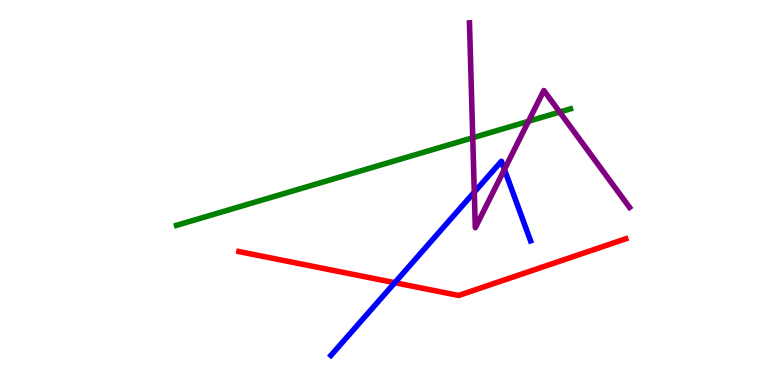[{'lines': ['blue', 'red'], 'intersections': [{'x': 5.09, 'y': 2.66}]}, {'lines': ['green', 'red'], 'intersections': []}, {'lines': ['purple', 'red'], 'intersections': []}, {'lines': ['blue', 'green'], 'intersections': []}, {'lines': ['blue', 'purple'], 'intersections': [{'x': 6.12, 'y': 5.01}, {'x': 6.51, 'y': 5.6}]}, {'lines': ['green', 'purple'], 'intersections': [{'x': 6.1, 'y': 6.42}, {'x': 6.82, 'y': 6.85}, {'x': 7.22, 'y': 7.09}]}]